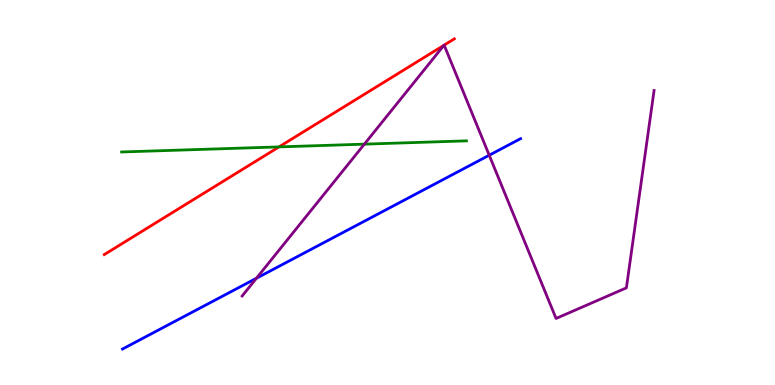[{'lines': ['blue', 'red'], 'intersections': []}, {'lines': ['green', 'red'], 'intersections': [{'x': 3.6, 'y': 6.18}]}, {'lines': ['purple', 'red'], 'intersections': [{'x': 5.73, 'y': 8.83}, {'x': 5.73, 'y': 8.83}]}, {'lines': ['blue', 'green'], 'intersections': []}, {'lines': ['blue', 'purple'], 'intersections': [{'x': 3.31, 'y': 2.77}, {'x': 6.31, 'y': 5.97}]}, {'lines': ['green', 'purple'], 'intersections': [{'x': 4.7, 'y': 6.26}]}]